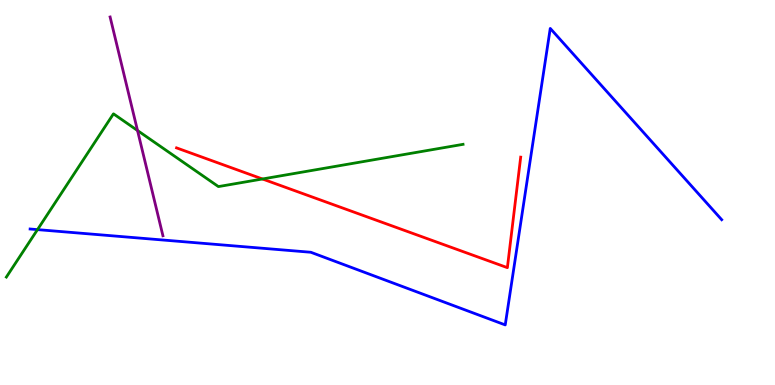[{'lines': ['blue', 'red'], 'intersections': []}, {'lines': ['green', 'red'], 'intersections': [{'x': 3.39, 'y': 5.35}]}, {'lines': ['purple', 'red'], 'intersections': []}, {'lines': ['blue', 'green'], 'intersections': [{'x': 0.484, 'y': 4.04}]}, {'lines': ['blue', 'purple'], 'intersections': []}, {'lines': ['green', 'purple'], 'intersections': [{'x': 1.77, 'y': 6.61}]}]